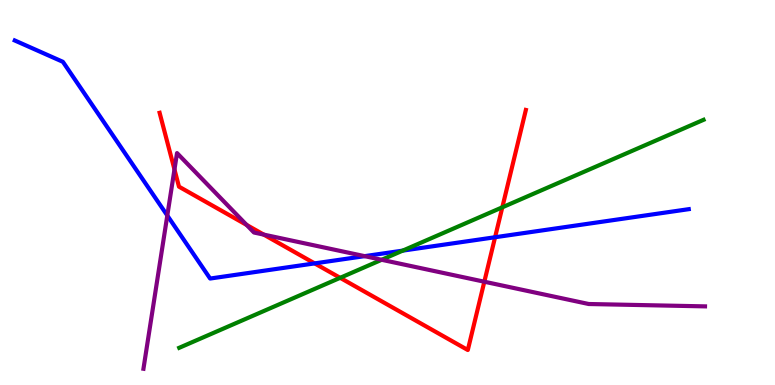[{'lines': ['blue', 'red'], 'intersections': [{'x': 4.06, 'y': 3.16}, {'x': 6.39, 'y': 3.84}]}, {'lines': ['green', 'red'], 'intersections': [{'x': 4.39, 'y': 2.78}, {'x': 6.48, 'y': 4.62}]}, {'lines': ['purple', 'red'], 'intersections': [{'x': 2.25, 'y': 5.6}, {'x': 3.18, 'y': 4.16}, {'x': 3.4, 'y': 3.91}, {'x': 6.25, 'y': 2.68}]}, {'lines': ['blue', 'green'], 'intersections': [{'x': 5.2, 'y': 3.49}]}, {'lines': ['blue', 'purple'], 'intersections': [{'x': 2.16, 'y': 4.4}, {'x': 4.7, 'y': 3.35}]}, {'lines': ['green', 'purple'], 'intersections': [{'x': 4.92, 'y': 3.25}]}]